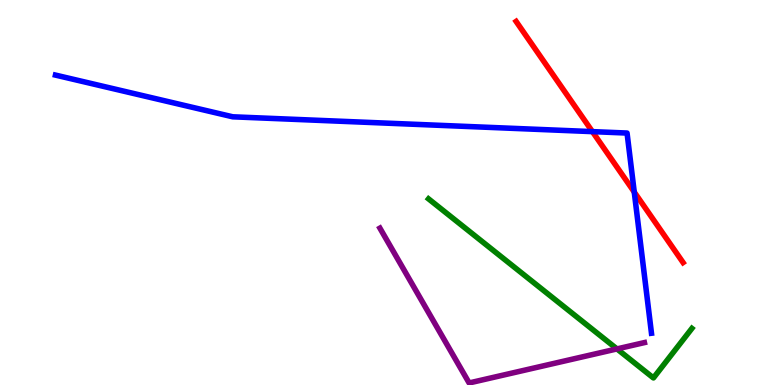[{'lines': ['blue', 'red'], 'intersections': [{'x': 7.64, 'y': 6.58}, {'x': 8.18, 'y': 5.01}]}, {'lines': ['green', 'red'], 'intersections': []}, {'lines': ['purple', 'red'], 'intersections': []}, {'lines': ['blue', 'green'], 'intersections': []}, {'lines': ['blue', 'purple'], 'intersections': []}, {'lines': ['green', 'purple'], 'intersections': [{'x': 7.96, 'y': 0.937}]}]